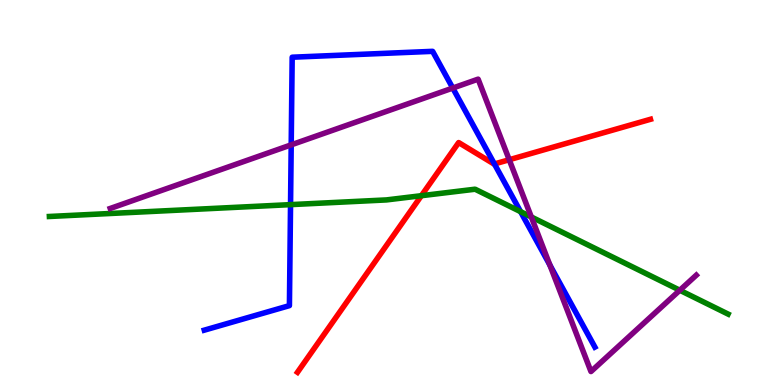[{'lines': ['blue', 'red'], 'intersections': [{'x': 6.38, 'y': 5.74}]}, {'lines': ['green', 'red'], 'intersections': [{'x': 5.44, 'y': 4.92}]}, {'lines': ['purple', 'red'], 'intersections': [{'x': 6.57, 'y': 5.85}]}, {'lines': ['blue', 'green'], 'intersections': [{'x': 3.75, 'y': 4.68}, {'x': 6.72, 'y': 4.5}]}, {'lines': ['blue', 'purple'], 'intersections': [{'x': 3.76, 'y': 6.24}, {'x': 5.84, 'y': 7.71}, {'x': 7.1, 'y': 3.12}]}, {'lines': ['green', 'purple'], 'intersections': [{'x': 6.86, 'y': 4.36}, {'x': 8.77, 'y': 2.46}]}]